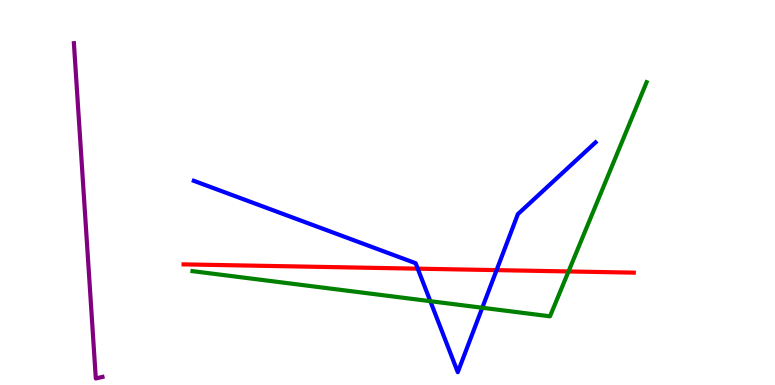[{'lines': ['blue', 'red'], 'intersections': [{'x': 5.39, 'y': 3.02}, {'x': 6.41, 'y': 2.98}]}, {'lines': ['green', 'red'], 'intersections': [{'x': 7.34, 'y': 2.95}]}, {'lines': ['purple', 'red'], 'intersections': []}, {'lines': ['blue', 'green'], 'intersections': [{'x': 5.55, 'y': 2.18}, {'x': 6.22, 'y': 2.01}]}, {'lines': ['blue', 'purple'], 'intersections': []}, {'lines': ['green', 'purple'], 'intersections': []}]